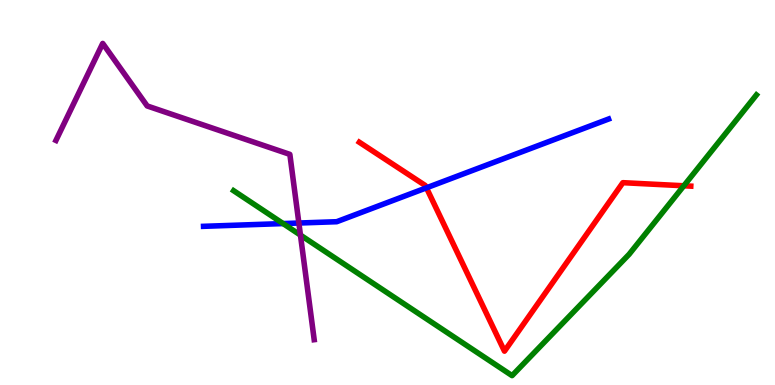[{'lines': ['blue', 'red'], 'intersections': [{'x': 5.5, 'y': 5.12}]}, {'lines': ['green', 'red'], 'intersections': [{'x': 8.82, 'y': 5.17}]}, {'lines': ['purple', 'red'], 'intersections': []}, {'lines': ['blue', 'green'], 'intersections': [{'x': 3.65, 'y': 4.19}]}, {'lines': ['blue', 'purple'], 'intersections': [{'x': 3.86, 'y': 4.21}]}, {'lines': ['green', 'purple'], 'intersections': [{'x': 3.88, 'y': 3.89}]}]